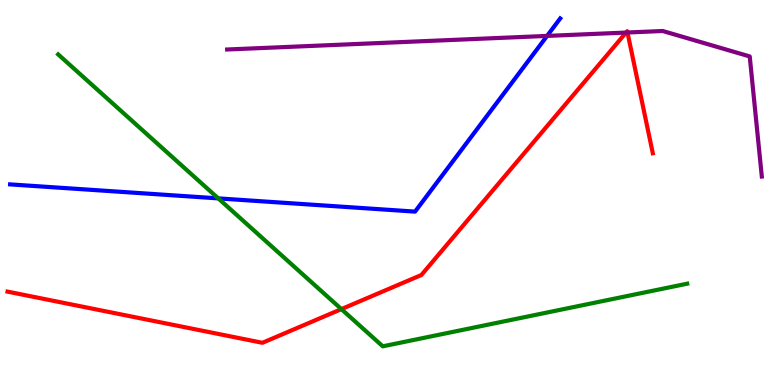[{'lines': ['blue', 'red'], 'intersections': []}, {'lines': ['green', 'red'], 'intersections': [{'x': 4.41, 'y': 1.97}]}, {'lines': ['purple', 'red'], 'intersections': [{'x': 8.08, 'y': 9.15}, {'x': 8.1, 'y': 9.16}]}, {'lines': ['blue', 'green'], 'intersections': [{'x': 2.82, 'y': 4.85}]}, {'lines': ['blue', 'purple'], 'intersections': [{'x': 7.06, 'y': 9.07}]}, {'lines': ['green', 'purple'], 'intersections': []}]